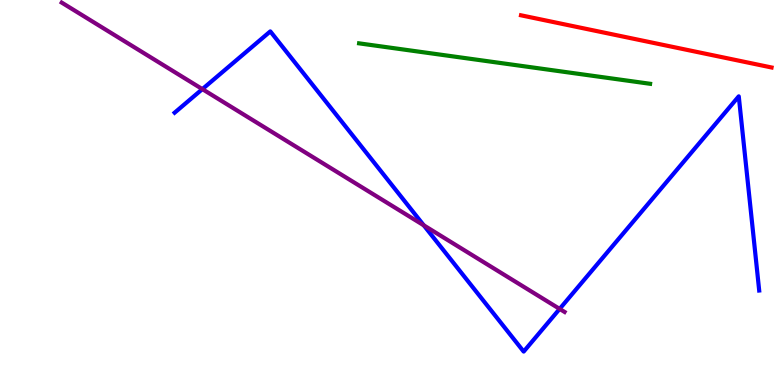[{'lines': ['blue', 'red'], 'intersections': []}, {'lines': ['green', 'red'], 'intersections': []}, {'lines': ['purple', 'red'], 'intersections': []}, {'lines': ['blue', 'green'], 'intersections': []}, {'lines': ['blue', 'purple'], 'intersections': [{'x': 2.61, 'y': 7.69}, {'x': 5.47, 'y': 4.15}, {'x': 7.22, 'y': 1.98}]}, {'lines': ['green', 'purple'], 'intersections': []}]